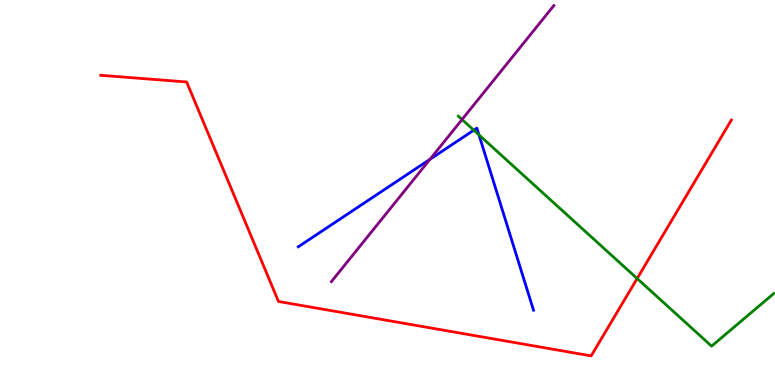[{'lines': ['blue', 'red'], 'intersections': []}, {'lines': ['green', 'red'], 'intersections': [{'x': 8.22, 'y': 2.77}]}, {'lines': ['purple', 'red'], 'intersections': []}, {'lines': ['blue', 'green'], 'intersections': [{'x': 6.11, 'y': 6.62}, {'x': 6.18, 'y': 6.5}]}, {'lines': ['blue', 'purple'], 'intersections': [{'x': 5.55, 'y': 5.86}]}, {'lines': ['green', 'purple'], 'intersections': [{'x': 5.96, 'y': 6.9}]}]